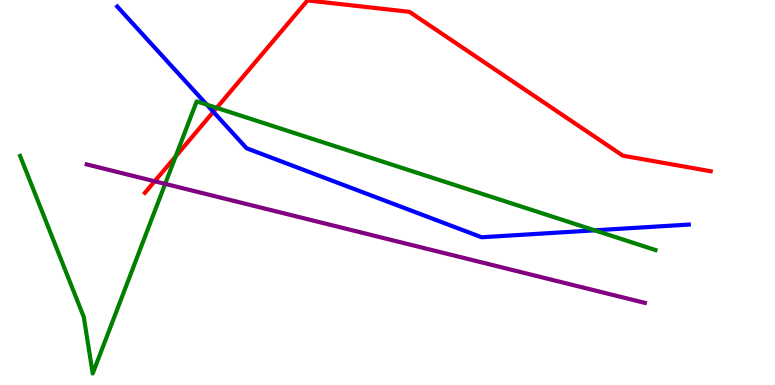[{'lines': ['blue', 'red'], 'intersections': [{'x': 2.75, 'y': 7.1}]}, {'lines': ['green', 'red'], 'intersections': [{'x': 2.27, 'y': 5.94}, {'x': 2.8, 'y': 7.2}]}, {'lines': ['purple', 'red'], 'intersections': [{'x': 2.0, 'y': 5.29}]}, {'lines': ['blue', 'green'], 'intersections': [{'x': 2.67, 'y': 7.28}, {'x': 7.67, 'y': 4.02}]}, {'lines': ['blue', 'purple'], 'intersections': []}, {'lines': ['green', 'purple'], 'intersections': [{'x': 2.13, 'y': 5.22}]}]